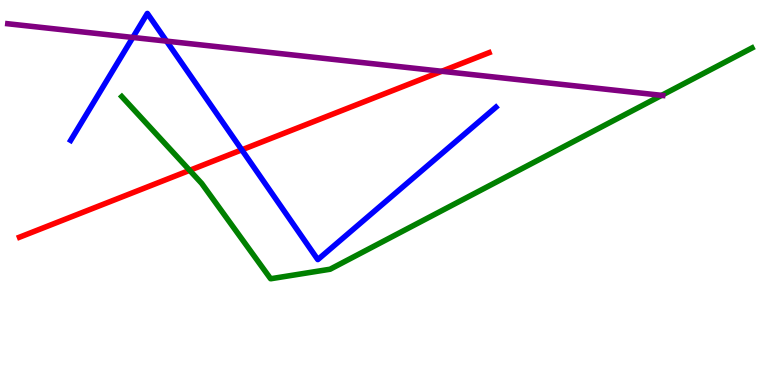[{'lines': ['blue', 'red'], 'intersections': [{'x': 3.12, 'y': 6.11}]}, {'lines': ['green', 'red'], 'intersections': [{'x': 2.45, 'y': 5.58}]}, {'lines': ['purple', 'red'], 'intersections': [{'x': 5.7, 'y': 8.15}]}, {'lines': ['blue', 'green'], 'intersections': []}, {'lines': ['blue', 'purple'], 'intersections': [{'x': 1.71, 'y': 9.03}, {'x': 2.15, 'y': 8.93}]}, {'lines': ['green', 'purple'], 'intersections': [{'x': 8.54, 'y': 7.52}]}]